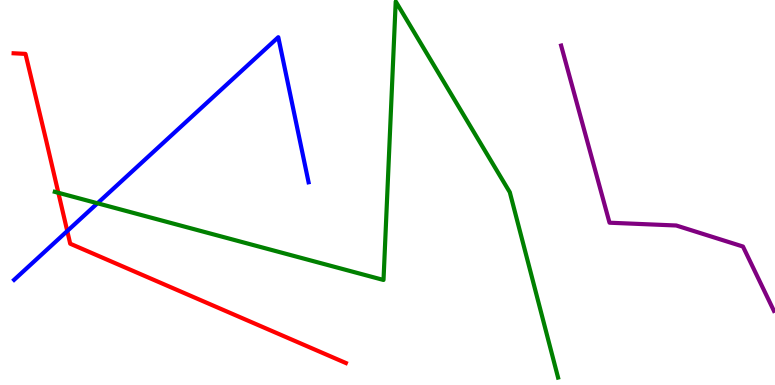[{'lines': ['blue', 'red'], 'intersections': [{'x': 0.868, 'y': 4.0}]}, {'lines': ['green', 'red'], 'intersections': [{'x': 0.753, 'y': 4.99}]}, {'lines': ['purple', 'red'], 'intersections': []}, {'lines': ['blue', 'green'], 'intersections': [{'x': 1.26, 'y': 4.72}]}, {'lines': ['blue', 'purple'], 'intersections': []}, {'lines': ['green', 'purple'], 'intersections': []}]